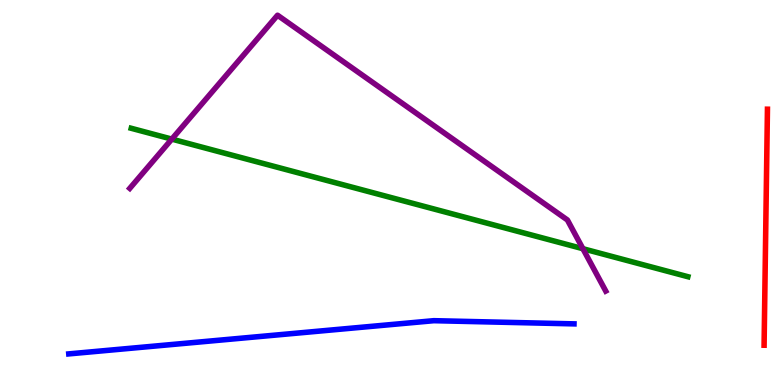[{'lines': ['blue', 'red'], 'intersections': []}, {'lines': ['green', 'red'], 'intersections': []}, {'lines': ['purple', 'red'], 'intersections': []}, {'lines': ['blue', 'green'], 'intersections': []}, {'lines': ['blue', 'purple'], 'intersections': []}, {'lines': ['green', 'purple'], 'intersections': [{'x': 2.22, 'y': 6.39}, {'x': 7.52, 'y': 3.54}]}]